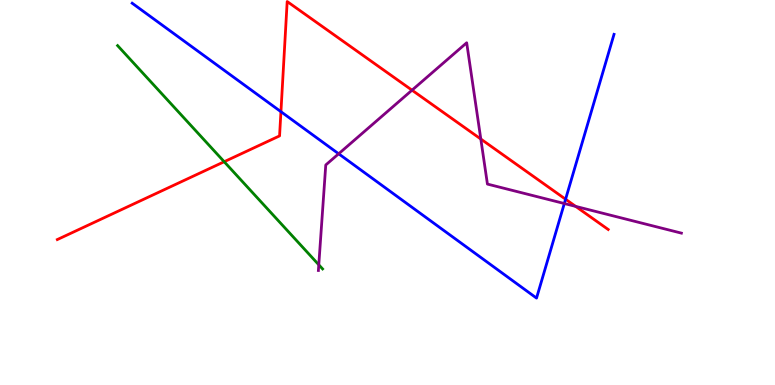[{'lines': ['blue', 'red'], 'intersections': [{'x': 3.63, 'y': 7.1}, {'x': 7.3, 'y': 4.83}]}, {'lines': ['green', 'red'], 'intersections': [{'x': 2.89, 'y': 5.8}]}, {'lines': ['purple', 'red'], 'intersections': [{'x': 5.32, 'y': 7.66}, {'x': 6.2, 'y': 6.39}, {'x': 7.43, 'y': 4.64}]}, {'lines': ['blue', 'green'], 'intersections': []}, {'lines': ['blue', 'purple'], 'intersections': [{'x': 4.37, 'y': 6.01}, {'x': 7.28, 'y': 4.71}]}, {'lines': ['green', 'purple'], 'intersections': [{'x': 4.11, 'y': 3.12}]}]